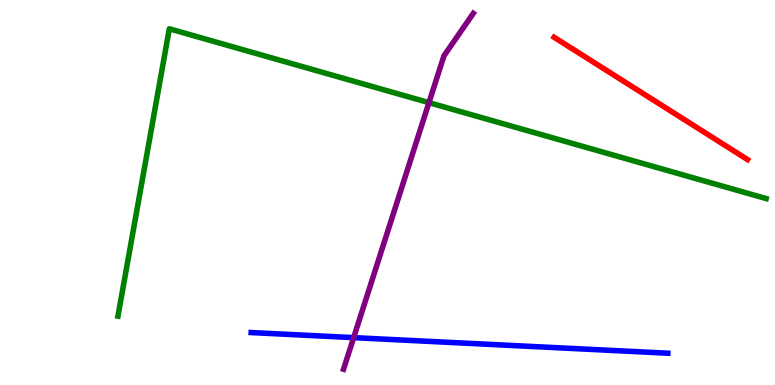[{'lines': ['blue', 'red'], 'intersections': []}, {'lines': ['green', 'red'], 'intersections': []}, {'lines': ['purple', 'red'], 'intersections': []}, {'lines': ['blue', 'green'], 'intersections': []}, {'lines': ['blue', 'purple'], 'intersections': [{'x': 4.56, 'y': 1.23}]}, {'lines': ['green', 'purple'], 'intersections': [{'x': 5.53, 'y': 7.33}]}]